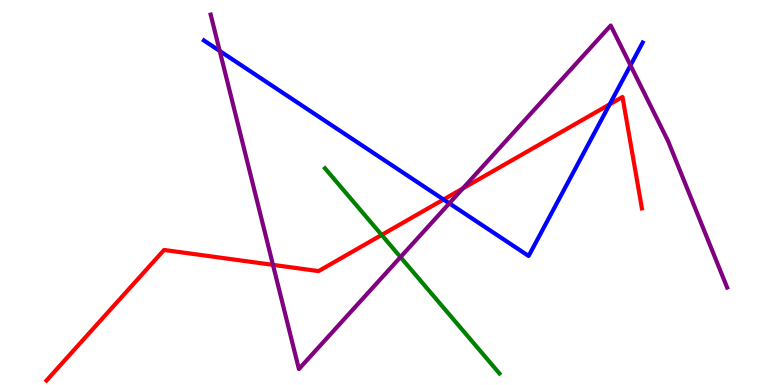[{'lines': ['blue', 'red'], 'intersections': [{'x': 5.72, 'y': 4.82}, {'x': 7.87, 'y': 7.29}]}, {'lines': ['green', 'red'], 'intersections': [{'x': 4.92, 'y': 3.9}]}, {'lines': ['purple', 'red'], 'intersections': [{'x': 3.52, 'y': 3.12}, {'x': 5.97, 'y': 5.1}]}, {'lines': ['blue', 'green'], 'intersections': []}, {'lines': ['blue', 'purple'], 'intersections': [{'x': 2.84, 'y': 8.68}, {'x': 5.8, 'y': 4.72}, {'x': 8.14, 'y': 8.3}]}, {'lines': ['green', 'purple'], 'intersections': [{'x': 5.17, 'y': 3.32}]}]